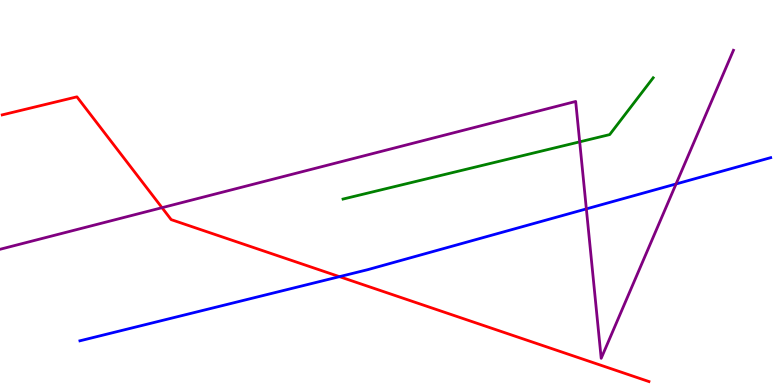[{'lines': ['blue', 'red'], 'intersections': [{'x': 4.38, 'y': 2.81}]}, {'lines': ['green', 'red'], 'intersections': []}, {'lines': ['purple', 'red'], 'intersections': [{'x': 2.09, 'y': 4.61}]}, {'lines': ['blue', 'green'], 'intersections': []}, {'lines': ['blue', 'purple'], 'intersections': [{'x': 7.57, 'y': 4.57}, {'x': 8.72, 'y': 5.22}]}, {'lines': ['green', 'purple'], 'intersections': [{'x': 7.48, 'y': 6.32}]}]